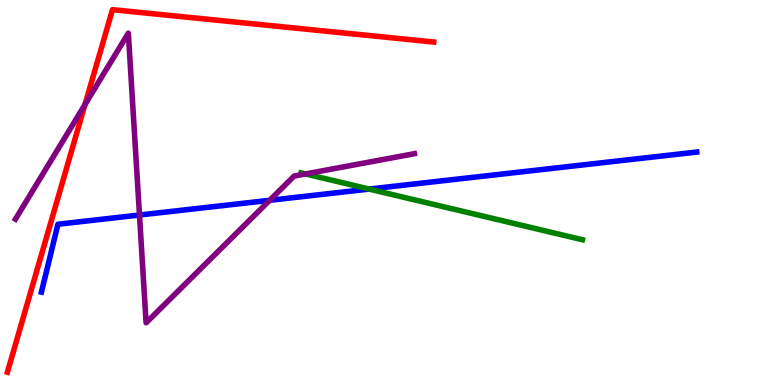[{'lines': ['blue', 'red'], 'intersections': []}, {'lines': ['green', 'red'], 'intersections': []}, {'lines': ['purple', 'red'], 'intersections': [{'x': 1.1, 'y': 7.28}]}, {'lines': ['blue', 'green'], 'intersections': [{'x': 4.76, 'y': 5.09}]}, {'lines': ['blue', 'purple'], 'intersections': [{'x': 1.8, 'y': 4.42}, {'x': 3.48, 'y': 4.8}]}, {'lines': ['green', 'purple'], 'intersections': [{'x': 3.94, 'y': 5.48}]}]